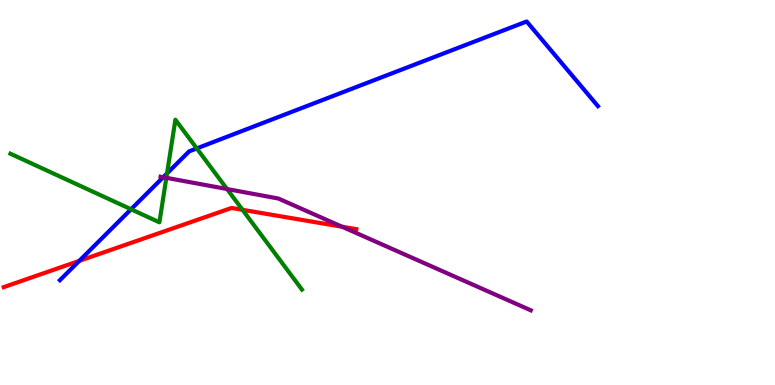[{'lines': ['blue', 'red'], 'intersections': [{'x': 1.02, 'y': 3.22}]}, {'lines': ['green', 'red'], 'intersections': [{'x': 3.13, 'y': 4.55}]}, {'lines': ['purple', 'red'], 'intersections': [{'x': 4.41, 'y': 4.11}]}, {'lines': ['blue', 'green'], 'intersections': [{'x': 1.69, 'y': 4.56}, {'x': 2.16, 'y': 5.5}, {'x': 2.54, 'y': 6.14}]}, {'lines': ['blue', 'purple'], 'intersections': [{'x': 2.11, 'y': 5.4}]}, {'lines': ['green', 'purple'], 'intersections': [{'x': 2.15, 'y': 5.38}, {'x': 2.93, 'y': 5.09}]}]